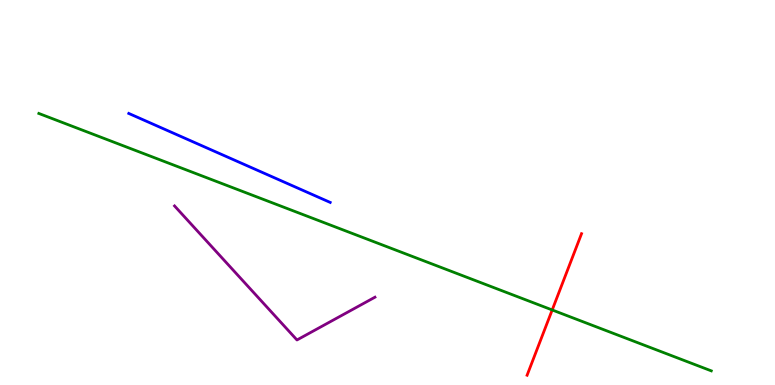[{'lines': ['blue', 'red'], 'intersections': []}, {'lines': ['green', 'red'], 'intersections': [{'x': 7.13, 'y': 1.95}]}, {'lines': ['purple', 'red'], 'intersections': []}, {'lines': ['blue', 'green'], 'intersections': []}, {'lines': ['blue', 'purple'], 'intersections': []}, {'lines': ['green', 'purple'], 'intersections': []}]